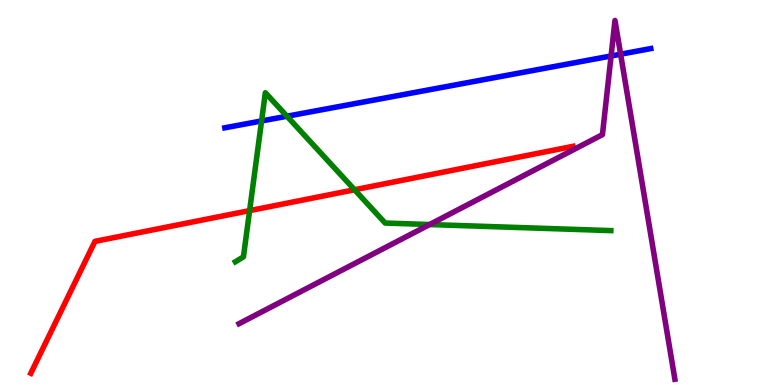[{'lines': ['blue', 'red'], 'intersections': []}, {'lines': ['green', 'red'], 'intersections': [{'x': 3.22, 'y': 4.53}, {'x': 4.57, 'y': 5.07}]}, {'lines': ['purple', 'red'], 'intersections': []}, {'lines': ['blue', 'green'], 'intersections': [{'x': 3.38, 'y': 6.86}, {'x': 3.7, 'y': 6.98}]}, {'lines': ['blue', 'purple'], 'intersections': [{'x': 7.88, 'y': 8.55}, {'x': 8.01, 'y': 8.59}]}, {'lines': ['green', 'purple'], 'intersections': [{'x': 5.54, 'y': 4.17}]}]